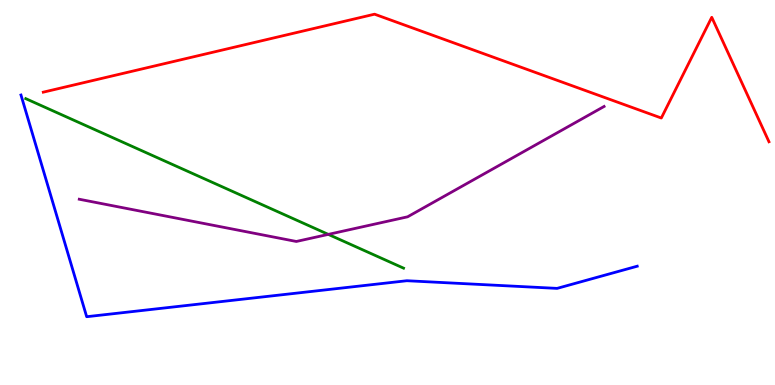[{'lines': ['blue', 'red'], 'intersections': []}, {'lines': ['green', 'red'], 'intersections': []}, {'lines': ['purple', 'red'], 'intersections': []}, {'lines': ['blue', 'green'], 'intersections': []}, {'lines': ['blue', 'purple'], 'intersections': []}, {'lines': ['green', 'purple'], 'intersections': [{'x': 4.24, 'y': 3.91}]}]